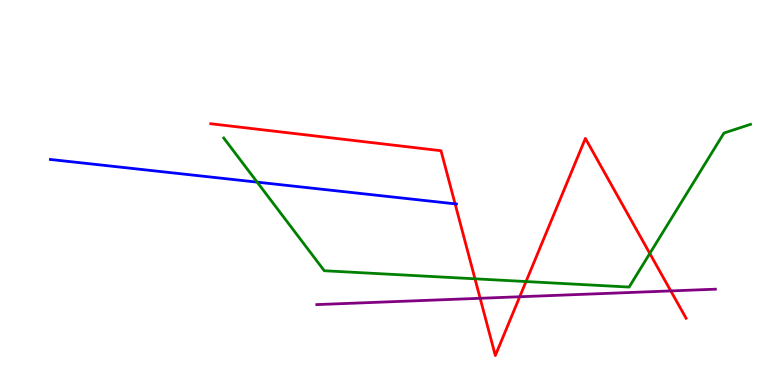[{'lines': ['blue', 'red'], 'intersections': [{'x': 5.87, 'y': 4.71}]}, {'lines': ['green', 'red'], 'intersections': [{'x': 6.13, 'y': 2.76}, {'x': 6.79, 'y': 2.69}, {'x': 8.38, 'y': 3.42}]}, {'lines': ['purple', 'red'], 'intersections': [{'x': 6.2, 'y': 2.25}, {'x': 6.71, 'y': 2.29}, {'x': 8.66, 'y': 2.44}]}, {'lines': ['blue', 'green'], 'intersections': [{'x': 3.32, 'y': 5.27}]}, {'lines': ['blue', 'purple'], 'intersections': []}, {'lines': ['green', 'purple'], 'intersections': []}]